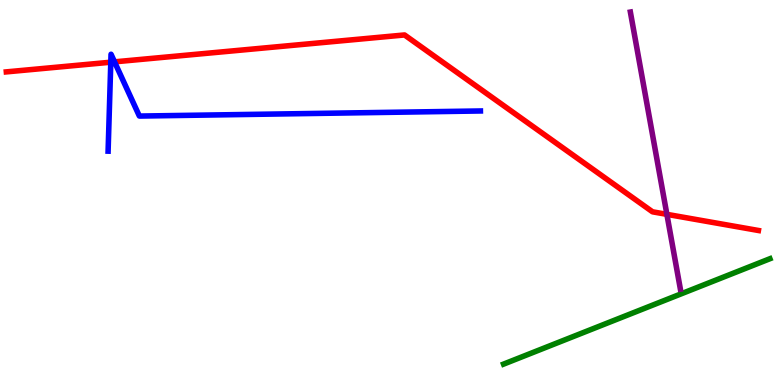[{'lines': ['blue', 'red'], 'intersections': [{'x': 1.43, 'y': 8.38}, {'x': 1.48, 'y': 8.39}]}, {'lines': ['green', 'red'], 'intersections': []}, {'lines': ['purple', 'red'], 'intersections': [{'x': 8.6, 'y': 4.43}]}, {'lines': ['blue', 'green'], 'intersections': []}, {'lines': ['blue', 'purple'], 'intersections': []}, {'lines': ['green', 'purple'], 'intersections': []}]